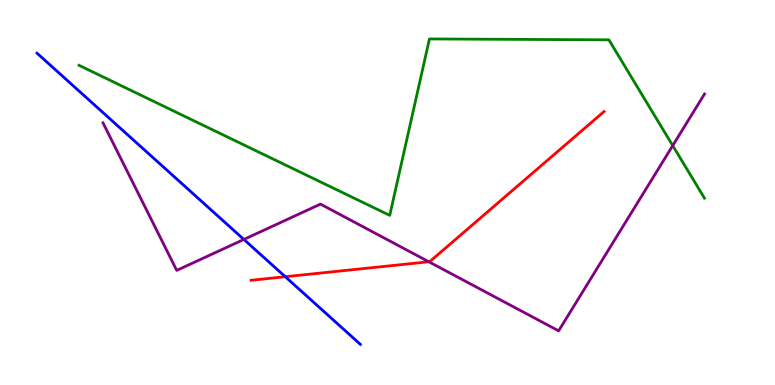[{'lines': ['blue', 'red'], 'intersections': [{'x': 3.68, 'y': 2.81}]}, {'lines': ['green', 'red'], 'intersections': []}, {'lines': ['purple', 'red'], 'intersections': [{'x': 5.53, 'y': 3.2}]}, {'lines': ['blue', 'green'], 'intersections': []}, {'lines': ['blue', 'purple'], 'intersections': [{'x': 3.15, 'y': 3.78}]}, {'lines': ['green', 'purple'], 'intersections': [{'x': 8.68, 'y': 6.22}]}]